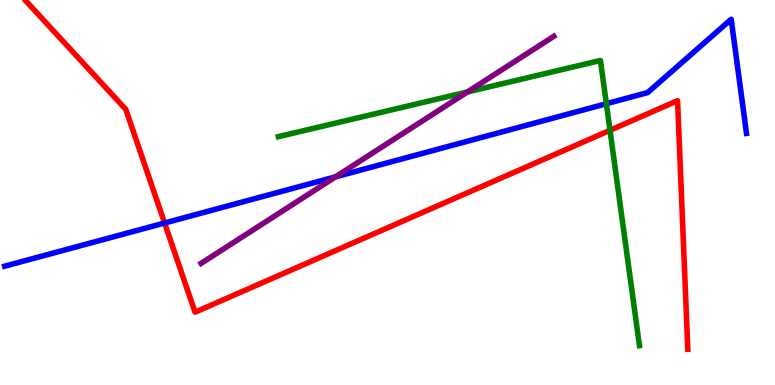[{'lines': ['blue', 'red'], 'intersections': [{'x': 2.12, 'y': 4.21}]}, {'lines': ['green', 'red'], 'intersections': [{'x': 7.87, 'y': 6.62}]}, {'lines': ['purple', 'red'], 'intersections': []}, {'lines': ['blue', 'green'], 'intersections': [{'x': 7.82, 'y': 7.31}]}, {'lines': ['blue', 'purple'], 'intersections': [{'x': 4.33, 'y': 5.41}]}, {'lines': ['green', 'purple'], 'intersections': [{'x': 6.03, 'y': 7.61}]}]